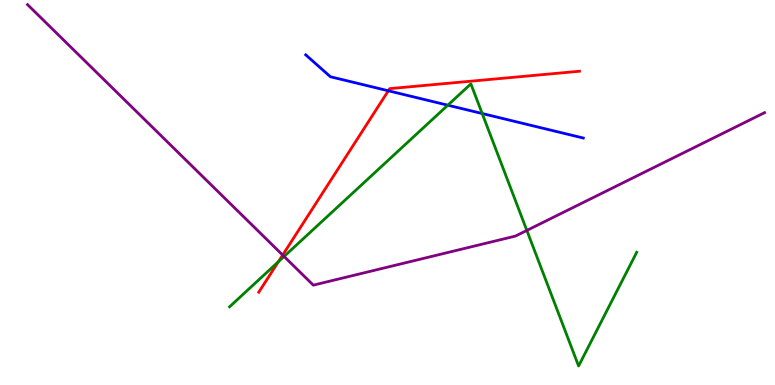[{'lines': ['blue', 'red'], 'intersections': [{'x': 5.01, 'y': 7.64}]}, {'lines': ['green', 'red'], 'intersections': [{'x': 3.59, 'y': 3.2}]}, {'lines': ['purple', 'red'], 'intersections': [{'x': 3.65, 'y': 3.38}]}, {'lines': ['blue', 'green'], 'intersections': [{'x': 5.78, 'y': 7.27}, {'x': 6.22, 'y': 7.05}]}, {'lines': ['blue', 'purple'], 'intersections': []}, {'lines': ['green', 'purple'], 'intersections': [{'x': 3.67, 'y': 3.34}, {'x': 6.8, 'y': 4.01}]}]